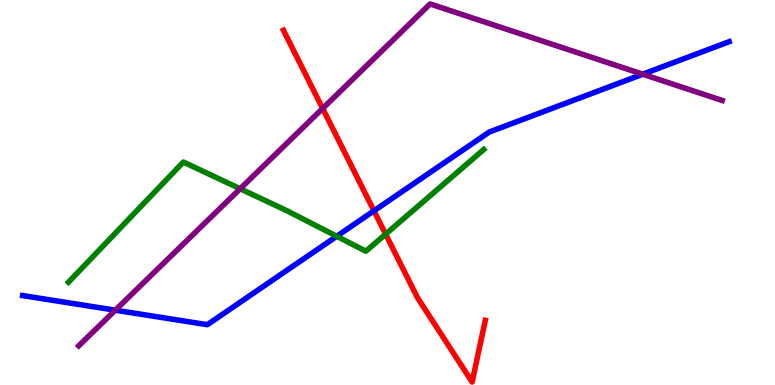[{'lines': ['blue', 'red'], 'intersections': [{'x': 4.83, 'y': 4.52}]}, {'lines': ['green', 'red'], 'intersections': [{'x': 4.98, 'y': 3.92}]}, {'lines': ['purple', 'red'], 'intersections': [{'x': 4.16, 'y': 7.18}]}, {'lines': ['blue', 'green'], 'intersections': [{'x': 4.34, 'y': 3.86}]}, {'lines': ['blue', 'purple'], 'intersections': [{'x': 1.49, 'y': 1.94}, {'x': 8.29, 'y': 8.07}]}, {'lines': ['green', 'purple'], 'intersections': [{'x': 3.1, 'y': 5.1}]}]